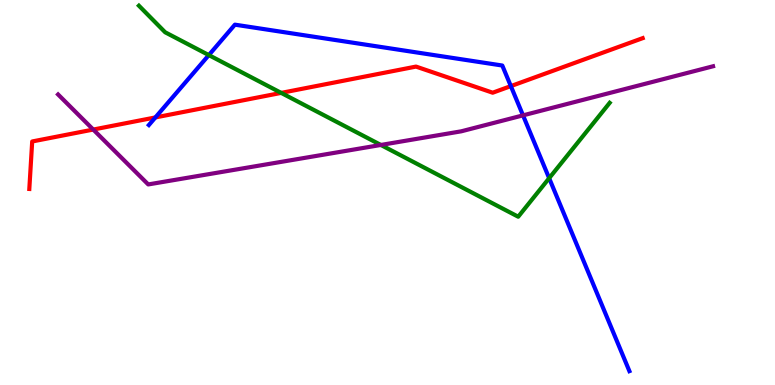[{'lines': ['blue', 'red'], 'intersections': [{'x': 2.0, 'y': 6.95}, {'x': 6.59, 'y': 7.76}]}, {'lines': ['green', 'red'], 'intersections': [{'x': 3.63, 'y': 7.59}]}, {'lines': ['purple', 'red'], 'intersections': [{'x': 1.2, 'y': 6.63}]}, {'lines': ['blue', 'green'], 'intersections': [{'x': 2.69, 'y': 8.57}, {'x': 7.09, 'y': 5.37}]}, {'lines': ['blue', 'purple'], 'intersections': [{'x': 6.75, 'y': 7.0}]}, {'lines': ['green', 'purple'], 'intersections': [{'x': 4.91, 'y': 6.23}]}]